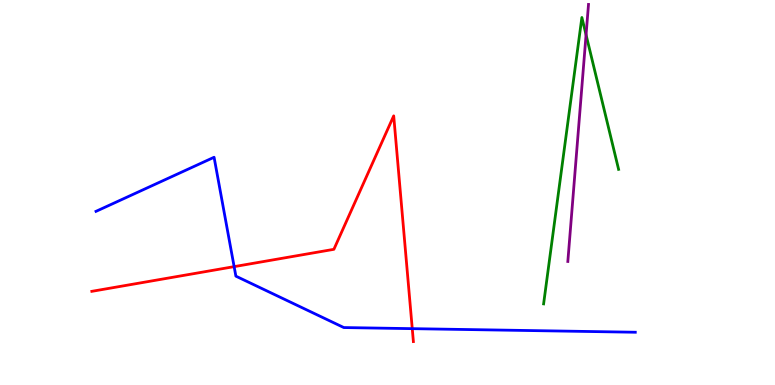[{'lines': ['blue', 'red'], 'intersections': [{'x': 3.02, 'y': 3.07}, {'x': 5.32, 'y': 1.46}]}, {'lines': ['green', 'red'], 'intersections': []}, {'lines': ['purple', 'red'], 'intersections': []}, {'lines': ['blue', 'green'], 'intersections': []}, {'lines': ['blue', 'purple'], 'intersections': []}, {'lines': ['green', 'purple'], 'intersections': [{'x': 7.56, 'y': 9.1}]}]